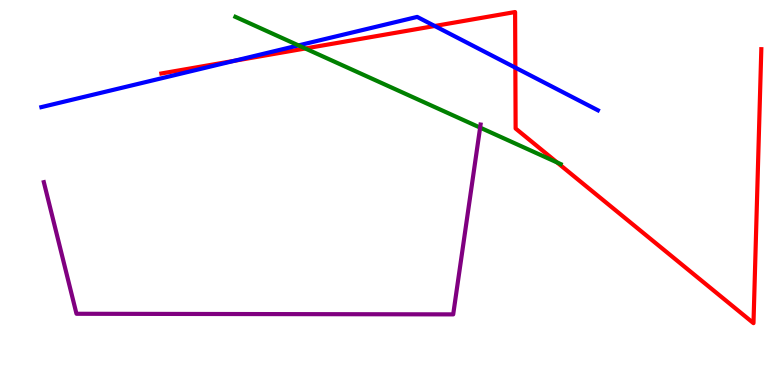[{'lines': ['blue', 'red'], 'intersections': [{'x': 3.02, 'y': 8.42}, {'x': 5.61, 'y': 9.32}, {'x': 6.65, 'y': 8.24}]}, {'lines': ['green', 'red'], 'intersections': [{'x': 3.94, 'y': 8.74}, {'x': 7.19, 'y': 5.78}]}, {'lines': ['purple', 'red'], 'intersections': []}, {'lines': ['blue', 'green'], 'intersections': [{'x': 3.85, 'y': 8.82}]}, {'lines': ['blue', 'purple'], 'intersections': []}, {'lines': ['green', 'purple'], 'intersections': [{'x': 6.2, 'y': 6.69}]}]